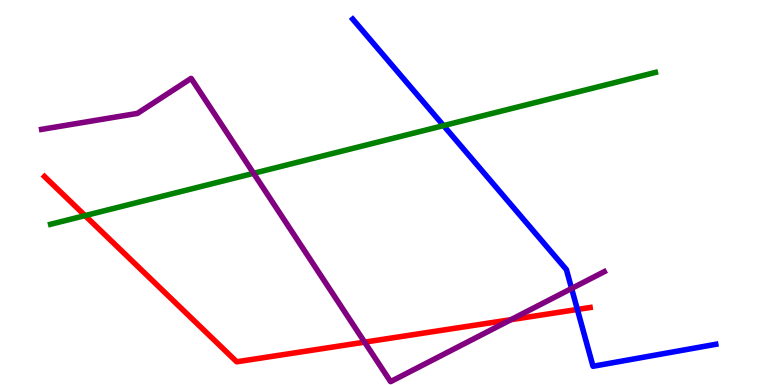[{'lines': ['blue', 'red'], 'intersections': [{'x': 7.45, 'y': 1.96}]}, {'lines': ['green', 'red'], 'intersections': [{'x': 1.1, 'y': 4.4}]}, {'lines': ['purple', 'red'], 'intersections': [{'x': 4.7, 'y': 1.11}, {'x': 6.59, 'y': 1.7}]}, {'lines': ['blue', 'green'], 'intersections': [{'x': 5.72, 'y': 6.74}]}, {'lines': ['blue', 'purple'], 'intersections': [{'x': 7.38, 'y': 2.51}]}, {'lines': ['green', 'purple'], 'intersections': [{'x': 3.27, 'y': 5.5}]}]